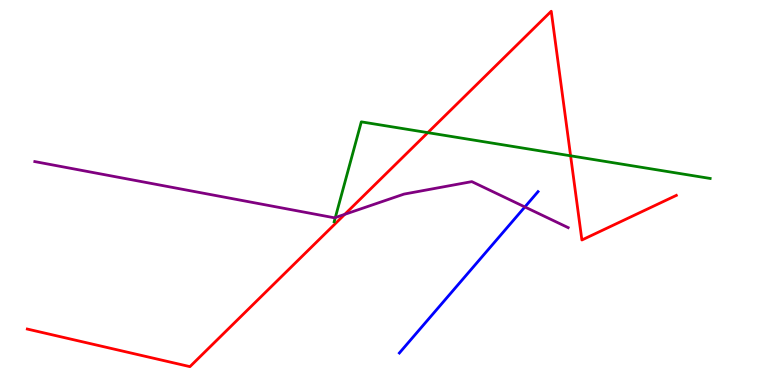[{'lines': ['blue', 'red'], 'intersections': []}, {'lines': ['green', 'red'], 'intersections': [{'x': 5.52, 'y': 6.55}, {'x': 7.36, 'y': 5.95}]}, {'lines': ['purple', 'red'], 'intersections': [{'x': 4.45, 'y': 4.43}]}, {'lines': ['blue', 'green'], 'intersections': []}, {'lines': ['blue', 'purple'], 'intersections': [{'x': 6.77, 'y': 4.62}]}, {'lines': ['green', 'purple'], 'intersections': [{'x': 4.33, 'y': 4.35}]}]